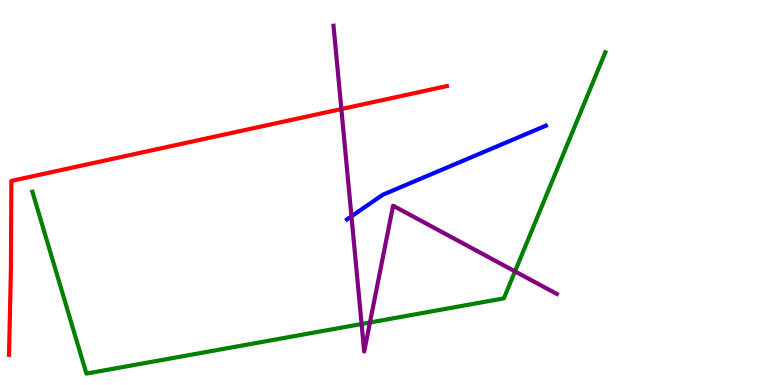[{'lines': ['blue', 'red'], 'intersections': []}, {'lines': ['green', 'red'], 'intersections': []}, {'lines': ['purple', 'red'], 'intersections': [{'x': 4.4, 'y': 7.17}]}, {'lines': ['blue', 'green'], 'intersections': []}, {'lines': ['blue', 'purple'], 'intersections': [{'x': 4.53, 'y': 4.38}]}, {'lines': ['green', 'purple'], 'intersections': [{'x': 4.67, 'y': 1.58}, {'x': 4.77, 'y': 1.62}, {'x': 6.64, 'y': 2.95}]}]